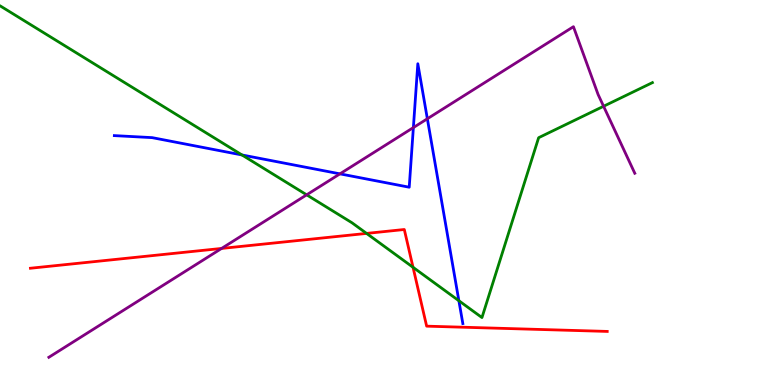[{'lines': ['blue', 'red'], 'intersections': []}, {'lines': ['green', 'red'], 'intersections': [{'x': 4.73, 'y': 3.94}, {'x': 5.33, 'y': 3.06}]}, {'lines': ['purple', 'red'], 'intersections': [{'x': 2.86, 'y': 3.55}]}, {'lines': ['blue', 'green'], 'intersections': [{'x': 3.12, 'y': 5.98}, {'x': 5.92, 'y': 2.19}]}, {'lines': ['blue', 'purple'], 'intersections': [{'x': 4.39, 'y': 5.48}, {'x': 5.33, 'y': 6.69}, {'x': 5.51, 'y': 6.92}]}, {'lines': ['green', 'purple'], 'intersections': [{'x': 3.96, 'y': 4.94}, {'x': 7.79, 'y': 7.24}]}]